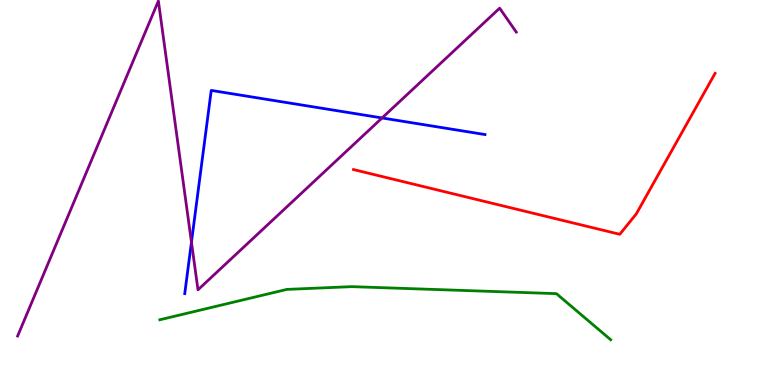[{'lines': ['blue', 'red'], 'intersections': []}, {'lines': ['green', 'red'], 'intersections': []}, {'lines': ['purple', 'red'], 'intersections': []}, {'lines': ['blue', 'green'], 'intersections': []}, {'lines': ['blue', 'purple'], 'intersections': [{'x': 2.47, 'y': 3.71}, {'x': 4.93, 'y': 6.94}]}, {'lines': ['green', 'purple'], 'intersections': []}]